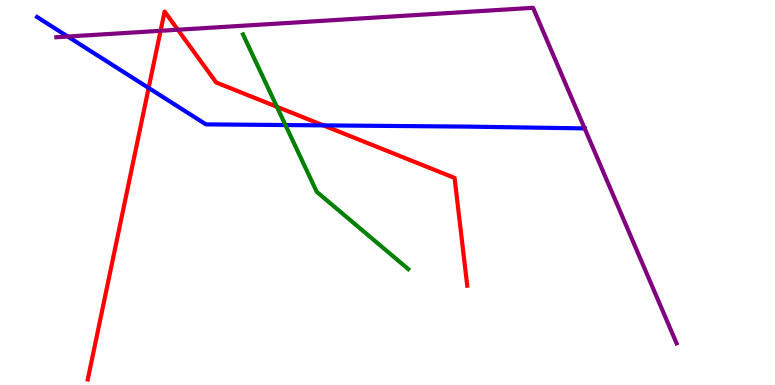[{'lines': ['blue', 'red'], 'intersections': [{'x': 1.92, 'y': 7.72}, {'x': 4.17, 'y': 6.74}]}, {'lines': ['green', 'red'], 'intersections': [{'x': 3.57, 'y': 7.23}]}, {'lines': ['purple', 'red'], 'intersections': [{'x': 2.07, 'y': 9.2}, {'x': 2.29, 'y': 9.23}]}, {'lines': ['blue', 'green'], 'intersections': [{'x': 3.68, 'y': 6.75}]}, {'lines': ['blue', 'purple'], 'intersections': [{'x': 0.874, 'y': 9.05}, {'x': 7.54, 'y': 6.67}]}, {'lines': ['green', 'purple'], 'intersections': []}]